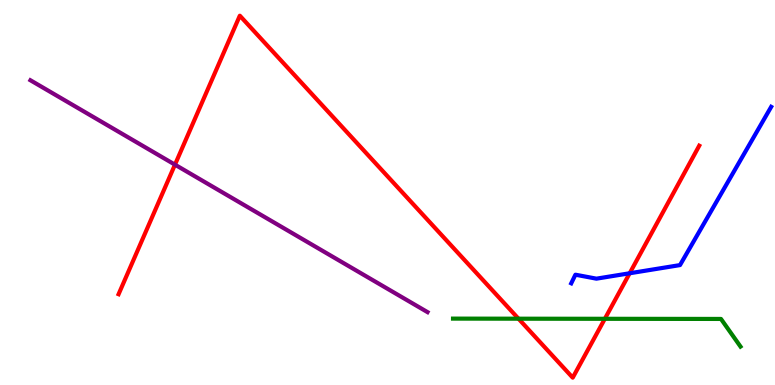[{'lines': ['blue', 'red'], 'intersections': [{'x': 8.12, 'y': 2.9}]}, {'lines': ['green', 'red'], 'intersections': [{'x': 6.69, 'y': 1.72}, {'x': 7.8, 'y': 1.72}]}, {'lines': ['purple', 'red'], 'intersections': [{'x': 2.26, 'y': 5.72}]}, {'lines': ['blue', 'green'], 'intersections': []}, {'lines': ['blue', 'purple'], 'intersections': []}, {'lines': ['green', 'purple'], 'intersections': []}]